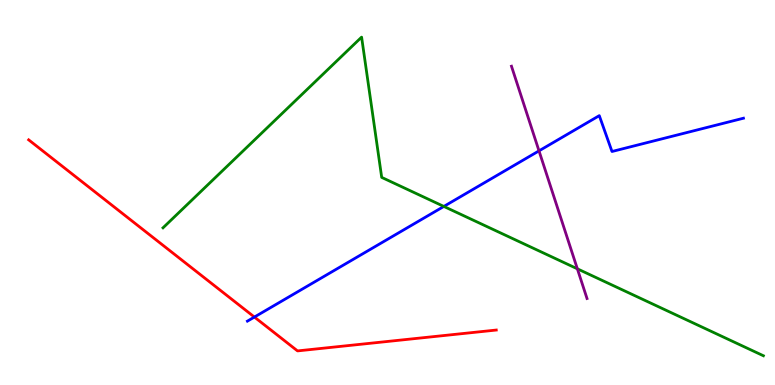[{'lines': ['blue', 'red'], 'intersections': [{'x': 3.28, 'y': 1.76}]}, {'lines': ['green', 'red'], 'intersections': []}, {'lines': ['purple', 'red'], 'intersections': []}, {'lines': ['blue', 'green'], 'intersections': [{'x': 5.73, 'y': 4.64}]}, {'lines': ['blue', 'purple'], 'intersections': [{'x': 6.95, 'y': 6.08}]}, {'lines': ['green', 'purple'], 'intersections': [{'x': 7.45, 'y': 3.02}]}]